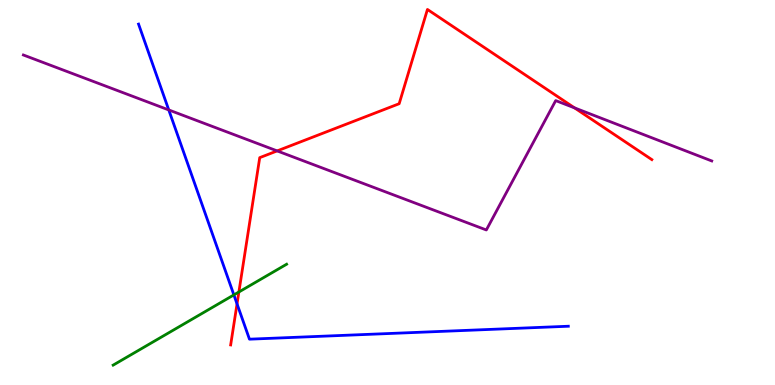[{'lines': ['blue', 'red'], 'intersections': [{'x': 3.06, 'y': 2.11}]}, {'lines': ['green', 'red'], 'intersections': [{'x': 3.08, 'y': 2.42}]}, {'lines': ['purple', 'red'], 'intersections': [{'x': 3.58, 'y': 6.08}, {'x': 7.41, 'y': 7.2}]}, {'lines': ['blue', 'green'], 'intersections': [{'x': 3.02, 'y': 2.34}]}, {'lines': ['blue', 'purple'], 'intersections': [{'x': 2.18, 'y': 7.14}]}, {'lines': ['green', 'purple'], 'intersections': []}]